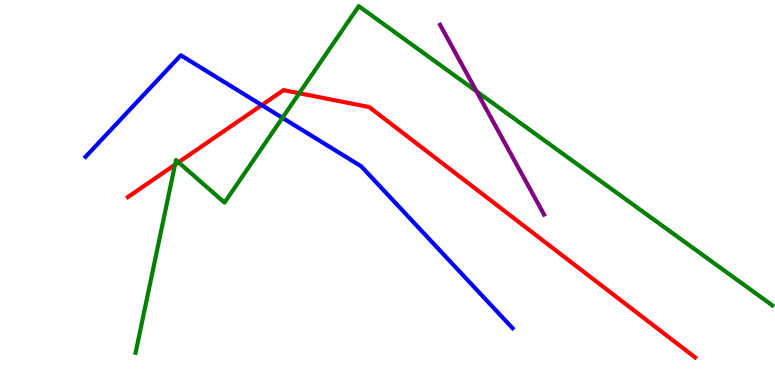[{'lines': ['blue', 'red'], 'intersections': [{'x': 3.38, 'y': 7.27}]}, {'lines': ['green', 'red'], 'intersections': [{'x': 2.26, 'y': 5.72}, {'x': 2.3, 'y': 5.78}, {'x': 3.86, 'y': 7.58}]}, {'lines': ['purple', 'red'], 'intersections': []}, {'lines': ['blue', 'green'], 'intersections': [{'x': 3.64, 'y': 6.94}]}, {'lines': ['blue', 'purple'], 'intersections': []}, {'lines': ['green', 'purple'], 'intersections': [{'x': 6.15, 'y': 7.63}]}]